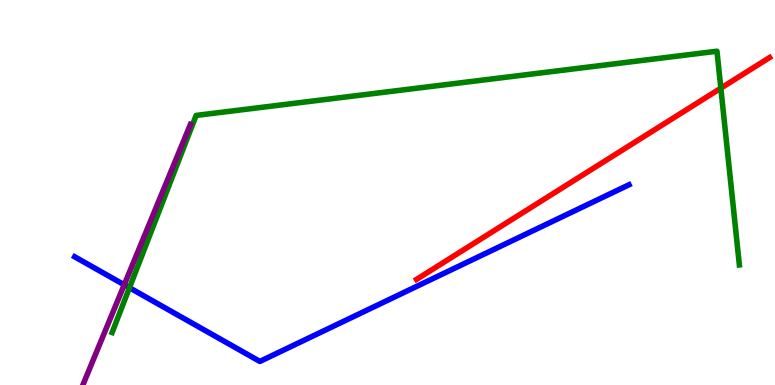[{'lines': ['blue', 'red'], 'intersections': []}, {'lines': ['green', 'red'], 'intersections': [{'x': 9.3, 'y': 7.71}]}, {'lines': ['purple', 'red'], 'intersections': []}, {'lines': ['blue', 'green'], 'intersections': [{'x': 1.67, 'y': 2.53}]}, {'lines': ['blue', 'purple'], 'intersections': [{'x': 1.6, 'y': 2.6}]}, {'lines': ['green', 'purple'], 'intersections': []}]